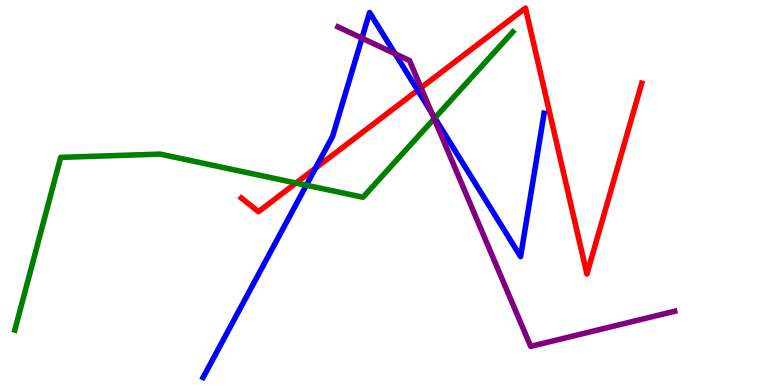[{'lines': ['blue', 'red'], 'intersections': [{'x': 4.07, 'y': 5.63}, {'x': 5.39, 'y': 7.66}]}, {'lines': ['green', 'red'], 'intersections': [{'x': 3.82, 'y': 5.25}]}, {'lines': ['purple', 'red'], 'intersections': [{'x': 5.43, 'y': 7.72}]}, {'lines': ['blue', 'green'], 'intersections': [{'x': 3.95, 'y': 5.19}, {'x': 5.61, 'y': 6.94}]}, {'lines': ['blue', 'purple'], 'intersections': [{'x': 4.67, 'y': 9.01}, {'x': 5.1, 'y': 8.6}, {'x': 5.57, 'y': 7.07}]}, {'lines': ['green', 'purple'], 'intersections': [{'x': 5.6, 'y': 6.92}]}]